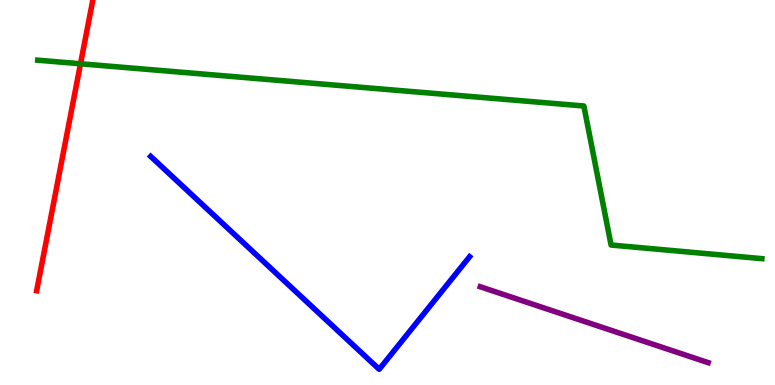[{'lines': ['blue', 'red'], 'intersections': []}, {'lines': ['green', 'red'], 'intersections': [{'x': 1.04, 'y': 8.34}]}, {'lines': ['purple', 'red'], 'intersections': []}, {'lines': ['blue', 'green'], 'intersections': []}, {'lines': ['blue', 'purple'], 'intersections': []}, {'lines': ['green', 'purple'], 'intersections': []}]